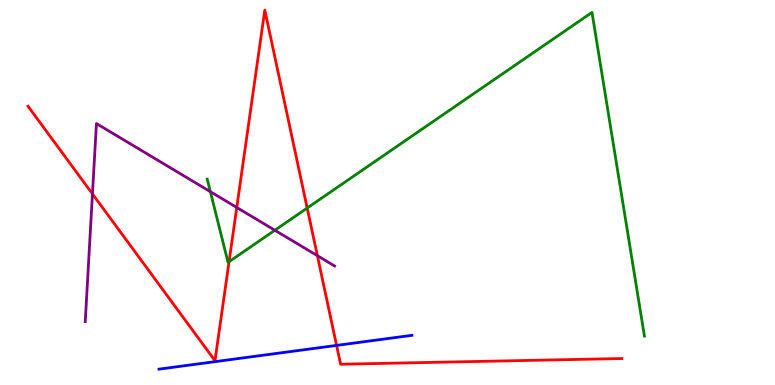[{'lines': ['blue', 'red'], 'intersections': [{'x': 4.34, 'y': 1.03}]}, {'lines': ['green', 'red'], 'intersections': [{'x': 2.96, 'y': 3.2}, {'x': 3.96, 'y': 4.6}]}, {'lines': ['purple', 'red'], 'intersections': [{'x': 1.19, 'y': 4.96}, {'x': 3.05, 'y': 4.61}, {'x': 4.1, 'y': 3.36}]}, {'lines': ['blue', 'green'], 'intersections': []}, {'lines': ['blue', 'purple'], 'intersections': []}, {'lines': ['green', 'purple'], 'intersections': [{'x': 2.71, 'y': 5.02}, {'x': 3.55, 'y': 4.02}]}]